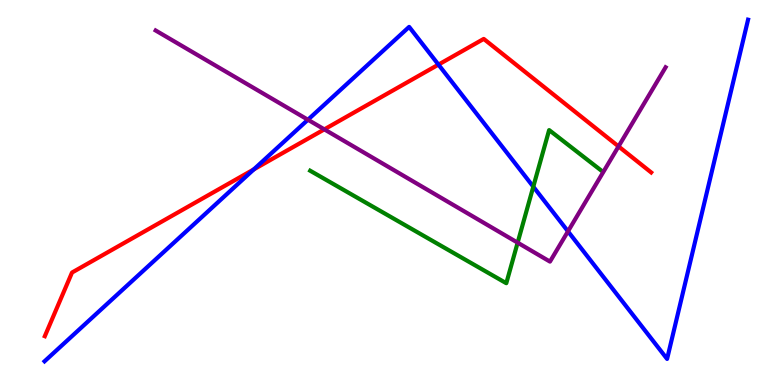[{'lines': ['blue', 'red'], 'intersections': [{'x': 3.27, 'y': 5.6}, {'x': 5.66, 'y': 8.32}]}, {'lines': ['green', 'red'], 'intersections': []}, {'lines': ['purple', 'red'], 'intersections': [{'x': 4.19, 'y': 6.64}, {'x': 7.98, 'y': 6.2}]}, {'lines': ['blue', 'green'], 'intersections': [{'x': 6.88, 'y': 5.15}]}, {'lines': ['blue', 'purple'], 'intersections': [{'x': 3.97, 'y': 6.89}, {'x': 7.33, 'y': 3.99}]}, {'lines': ['green', 'purple'], 'intersections': [{'x': 6.68, 'y': 3.7}]}]